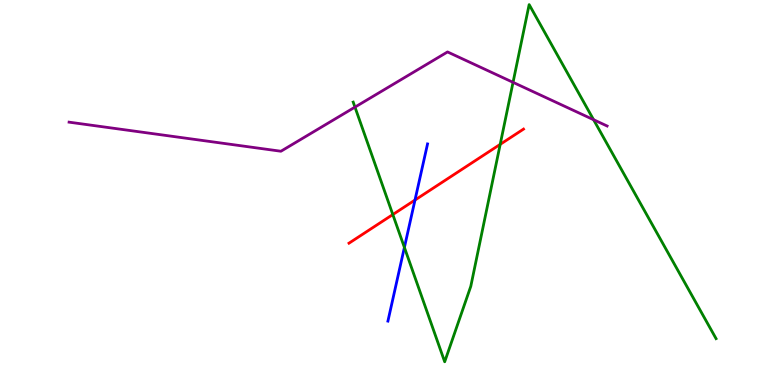[{'lines': ['blue', 'red'], 'intersections': [{'x': 5.35, 'y': 4.8}]}, {'lines': ['green', 'red'], 'intersections': [{'x': 5.07, 'y': 4.43}, {'x': 6.45, 'y': 6.25}]}, {'lines': ['purple', 'red'], 'intersections': []}, {'lines': ['blue', 'green'], 'intersections': [{'x': 5.22, 'y': 3.57}]}, {'lines': ['blue', 'purple'], 'intersections': []}, {'lines': ['green', 'purple'], 'intersections': [{'x': 4.58, 'y': 7.22}, {'x': 6.62, 'y': 7.86}, {'x': 7.66, 'y': 6.89}]}]